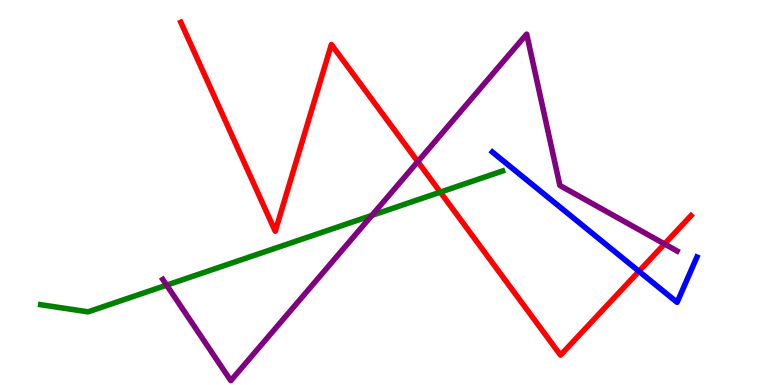[{'lines': ['blue', 'red'], 'intersections': [{'x': 8.24, 'y': 2.95}]}, {'lines': ['green', 'red'], 'intersections': [{'x': 5.68, 'y': 5.01}]}, {'lines': ['purple', 'red'], 'intersections': [{'x': 5.39, 'y': 5.8}, {'x': 8.57, 'y': 3.66}]}, {'lines': ['blue', 'green'], 'intersections': []}, {'lines': ['blue', 'purple'], 'intersections': []}, {'lines': ['green', 'purple'], 'intersections': [{'x': 2.15, 'y': 2.59}, {'x': 4.8, 'y': 4.41}]}]